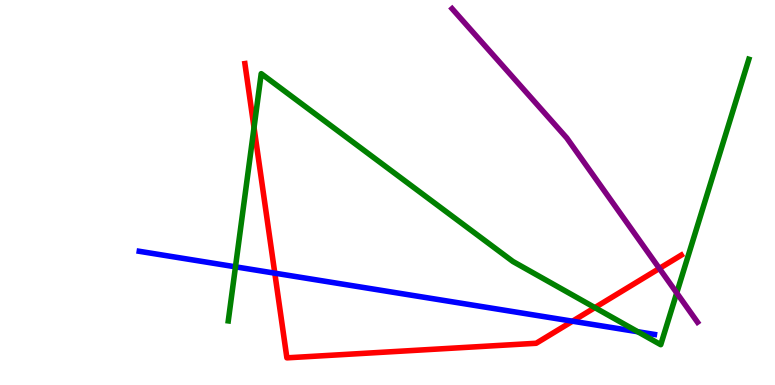[{'lines': ['blue', 'red'], 'intersections': [{'x': 3.55, 'y': 2.9}, {'x': 7.39, 'y': 1.66}]}, {'lines': ['green', 'red'], 'intersections': [{'x': 3.28, 'y': 6.69}, {'x': 7.68, 'y': 2.01}]}, {'lines': ['purple', 'red'], 'intersections': [{'x': 8.51, 'y': 3.03}]}, {'lines': ['blue', 'green'], 'intersections': [{'x': 3.04, 'y': 3.07}, {'x': 8.23, 'y': 1.38}]}, {'lines': ['blue', 'purple'], 'intersections': []}, {'lines': ['green', 'purple'], 'intersections': [{'x': 8.73, 'y': 2.39}]}]